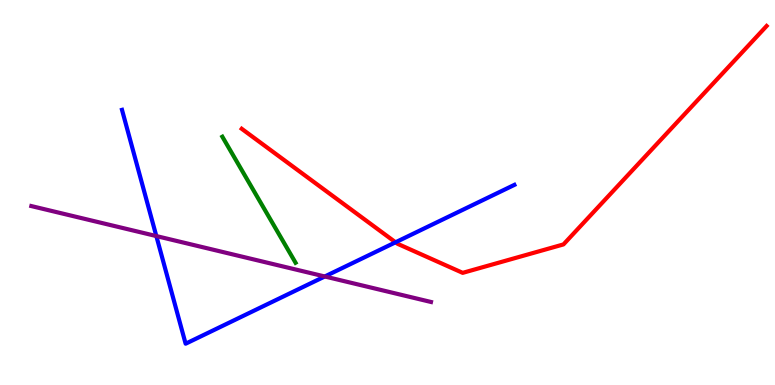[{'lines': ['blue', 'red'], 'intersections': [{'x': 5.1, 'y': 3.71}]}, {'lines': ['green', 'red'], 'intersections': []}, {'lines': ['purple', 'red'], 'intersections': []}, {'lines': ['blue', 'green'], 'intersections': []}, {'lines': ['blue', 'purple'], 'intersections': [{'x': 2.02, 'y': 3.87}, {'x': 4.19, 'y': 2.82}]}, {'lines': ['green', 'purple'], 'intersections': []}]